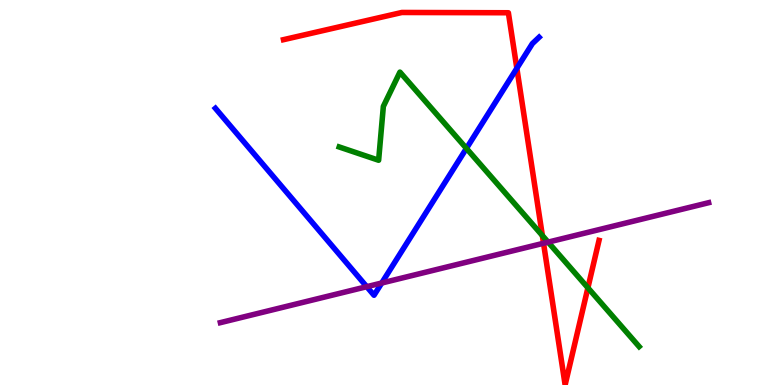[{'lines': ['blue', 'red'], 'intersections': [{'x': 6.67, 'y': 8.23}]}, {'lines': ['green', 'red'], 'intersections': [{'x': 7.0, 'y': 3.88}, {'x': 7.59, 'y': 2.52}]}, {'lines': ['purple', 'red'], 'intersections': [{'x': 7.01, 'y': 3.68}]}, {'lines': ['blue', 'green'], 'intersections': [{'x': 6.02, 'y': 6.15}]}, {'lines': ['blue', 'purple'], 'intersections': [{'x': 4.73, 'y': 2.55}, {'x': 4.93, 'y': 2.65}]}, {'lines': ['green', 'purple'], 'intersections': [{'x': 7.07, 'y': 3.71}]}]